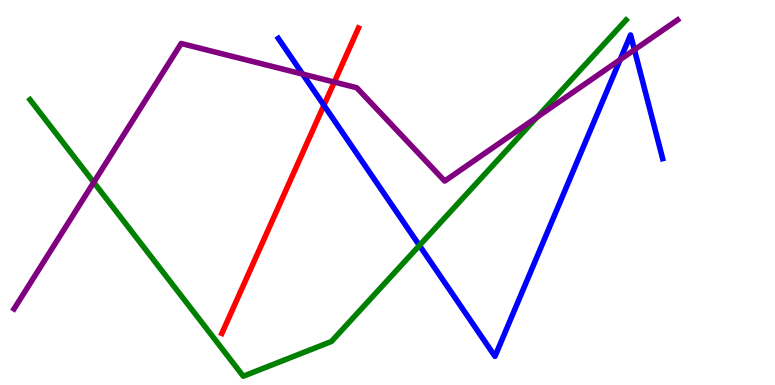[{'lines': ['blue', 'red'], 'intersections': [{'x': 4.18, 'y': 7.27}]}, {'lines': ['green', 'red'], 'intersections': []}, {'lines': ['purple', 'red'], 'intersections': [{'x': 4.31, 'y': 7.87}]}, {'lines': ['blue', 'green'], 'intersections': [{'x': 5.41, 'y': 3.62}]}, {'lines': ['blue', 'purple'], 'intersections': [{'x': 3.91, 'y': 8.08}, {'x': 8.0, 'y': 8.45}, {'x': 8.19, 'y': 8.71}]}, {'lines': ['green', 'purple'], 'intersections': [{'x': 1.21, 'y': 5.26}, {'x': 6.93, 'y': 6.96}]}]